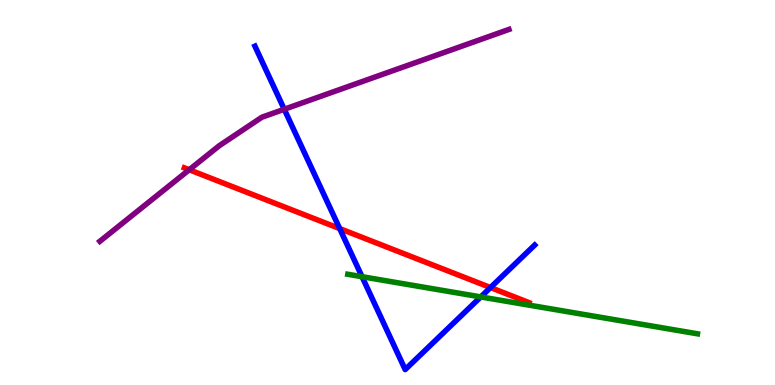[{'lines': ['blue', 'red'], 'intersections': [{'x': 4.38, 'y': 4.06}, {'x': 6.33, 'y': 2.53}]}, {'lines': ['green', 'red'], 'intersections': []}, {'lines': ['purple', 'red'], 'intersections': [{'x': 2.44, 'y': 5.59}]}, {'lines': ['blue', 'green'], 'intersections': [{'x': 4.67, 'y': 2.81}, {'x': 6.2, 'y': 2.29}]}, {'lines': ['blue', 'purple'], 'intersections': [{'x': 3.67, 'y': 7.16}]}, {'lines': ['green', 'purple'], 'intersections': []}]